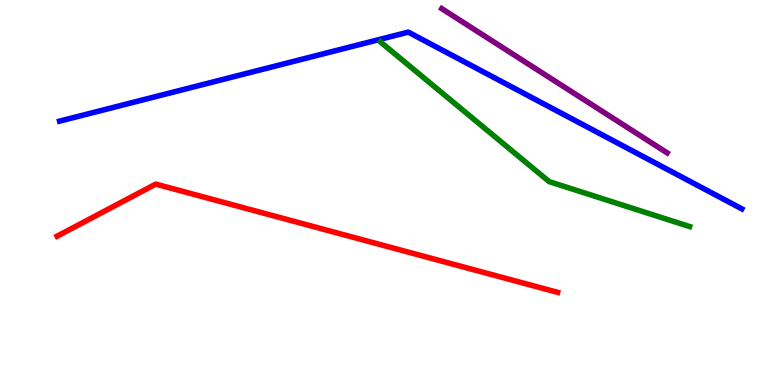[{'lines': ['blue', 'red'], 'intersections': []}, {'lines': ['green', 'red'], 'intersections': []}, {'lines': ['purple', 'red'], 'intersections': []}, {'lines': ['blue', 'green'], 'intersections': []}, {'lines': ['blue', 'purple'], 'intersections': []}, {'lines': ['green', 'purple'], 'intersections': []}]